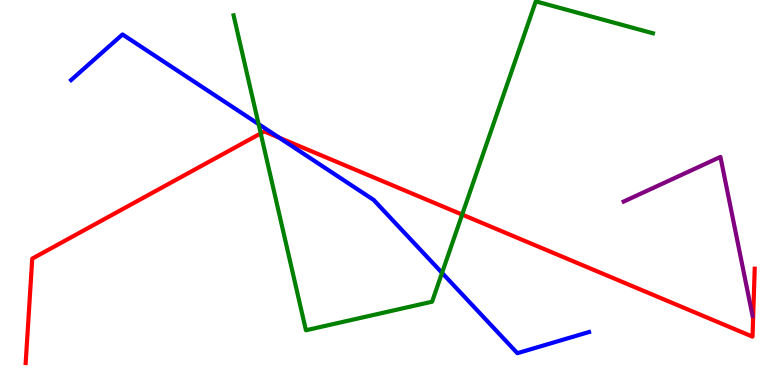[{'lines': ['blue', 'red'], 'intersections': [{'x': 3.6, 'y': 6.42}]}, {'lines': ['green', 'red'], 'intersections': [{'x': 3.36, 'y': 6.53}, {'x': 5.96, 'y': 4.43}]}, {'lines': ['purple', 'red'], 'intersections': []}, {'lines': ['blue', 'green'], 'intersections': [{'x': 3.34, 'y': 6.78}, {'x': 5.7, 'y': 2.91}]}, {'lines': ['blue', 'purple'], 'intersections': []}, {'lines': ['green', 'purple'], 'intersections': []}]